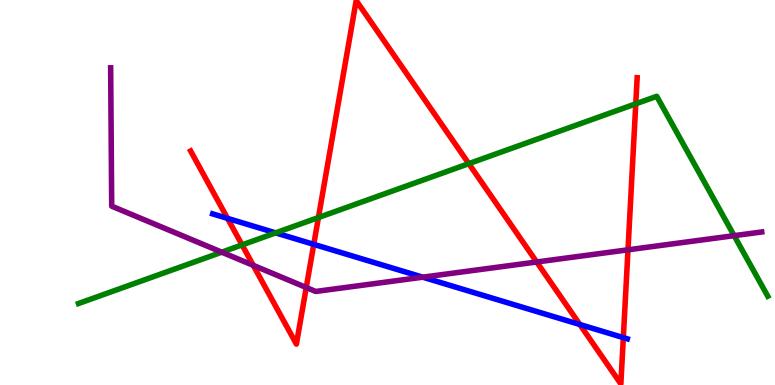[{'lines': ['blue', 'red'], 'intersections': [{'x': 2.94, 'y': 4.33}, {'x': 4.05, 'y': 3.65}, {'x': 7.48, 'y': 1.57}, {'x': 8.04, 'y': 1.23}]}, {'lines': ['green', 'red'], 'intersections': [{'x': 3.12, 'y': 3.64}, {'x': 4.11, 'y': 4.35}, {'x': 6.05, 'y': 5.75}, {'x': 8.2, 'y': 7.3}]}, {'lines': ['purple', 'red'], 'intersections': [{'x': 3.27, 'y': 3.11}, {'x': 3.95, 'y': 2.53}, {'x': 6.93, 'y': 3.2}, {'x': 8.1, 'y': 3.51}]}, {'lines': ['blue', 'green'], 'intersections': [{'x': 3.56, 'y': 3.95}]}, {'lines': ['blue', 'purple'], 'intersections': [{'x': 5.45, 'y': 2.8}]}, {'lines': ['green', 'purple'], 'intersections': [{'x': 2.86, 'y': 3.45}, {'x': 9.47, 'y': 3.88}]}]